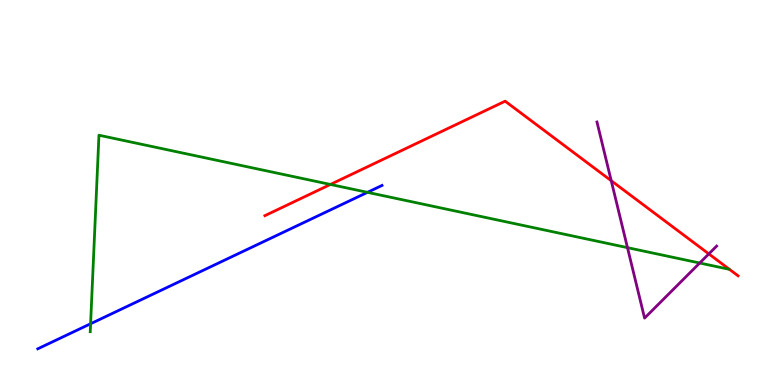[{'lines': ['blue', 'red'], 'intersections': []}, {'lines': ['green', 'red'], 'intersections': [{'x': 4.26, 'y': 5.21}]}, {'lines': ['purple', 'red'], 'intersections': [{'x': 7.89, 'y': 5.31}, {'x': 9.15, 'y': 3.41}]}, {'lines': ['blue', 'green'], 'intersections': [{'x': 1.17, 'y': 1.59}, {'x': 4.74, 'y': 5.0}]}, {'lines': ['blue', 'purple'], 'intersections': []}, {'lines': ['green', 'purple'], 'intersections': [{'x': 8.1, 'y': 3.57}, {'x': 9.03, 'y': 3.17}]}]